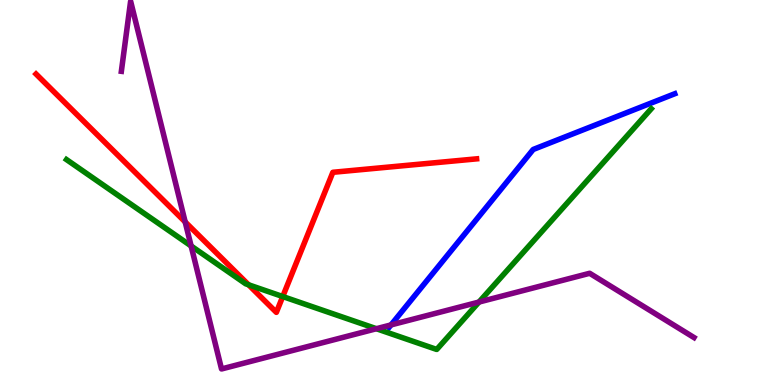[{'lines': ['blue', 'red'], 'intersections': []}, {'lines': ['green', 'red'], 'intersections': [{'x': 3.21, 'y': 2.6}, {'x': 3.65, 'y': 2.3}]}, {'lines': ['purple', 'red'], 'intersections': [{'x': 2.39, 'y': 4.24}]}, {'lines': ['blue', 'green'], 'intersections': []}, {'lines': ['blue', 'purple'], 'intersections': [{'x': 5.05, 'y': 1.56}]}, {'lines': ['green', 'purple'], 'intersections': [{'x': 2.47, 'y': 3.61}, {'x': 4.86, 'y': 1.46}, {'x': 6.18, 'y': 2.15}]}]